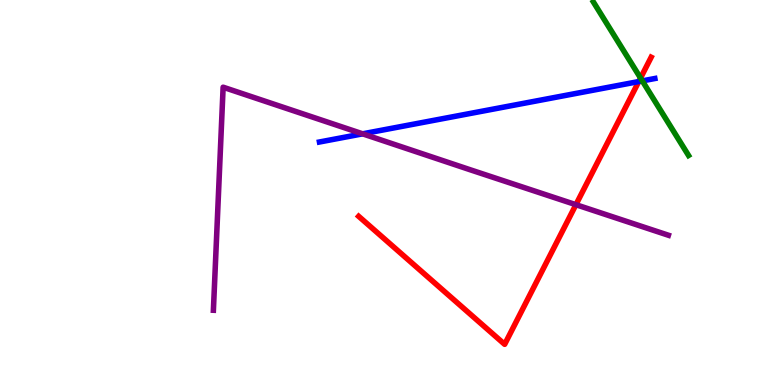[{'lines': ['blue', 'red'], 'intersections': [{'x': 8.24, 'y': 7.88}]}, {'lines': ['green', 'red'], 'intersections': [{'x': 8.27, 'y': 7.97}]}, {'lines': ['purple', 'red'], 'intersections': [{'x': 7.43, 'y': 4.68}]}, {'lines': ['blue', 'green'], 'intersections': [{'x': 8.29, 'y': 7.9}]}, {'lines': ['blue', 'purple'], 'intersections': [{'x': 4.68, 'y': 6.52}]}, {'lines': ['green', 'purple'], 'intersections': []}]